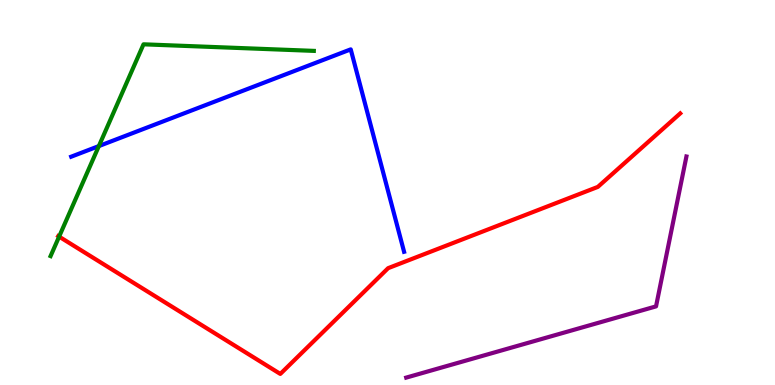[{'lines': ['blue', 'red'], 'intersections': []}, {'lines': ['green', 'red'], 'intersections': [{'x': 0.763, 'y': 3.85}]}, {'lines': ['purple', 'red'], 'intersections': []}, {'lines': ['blue', 'green'], 'intersections': [{'x': 1.28, 'y': 6.21}]}, {'lines': ['blue', 'purple'], 'intersections': []}, {'lines': ['green', 'purple'], 'intersections': []}]